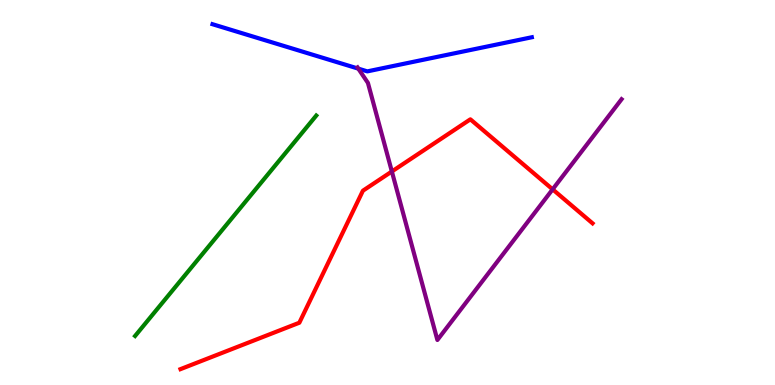[{'lines': ['blue', 'red'], 'intersections': []}, {'lines': ['green', 'red'], 'intersections': []}, {'lines': ['purple', 'red'], 'intersections': [{'x': 5.06, 'y': 5.55}, {'x': 7.13, 'y': 5.08}]}, {'lines': ['blue', 'green'], 'intersections': []}, {'lines': ['blue', 'purple'], 'intersections': [{'x': 4.62, 'y': 8.22}]}, {'lines': ['green', 'purple'], 'intersections': []}]